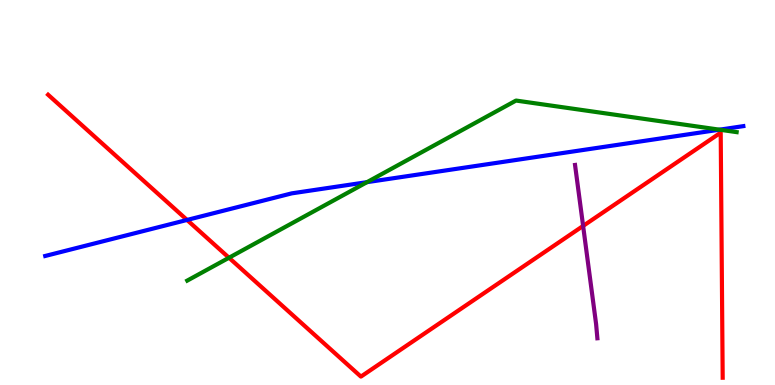[{'lines': ['blue', 'red'], 'intersections': [{'x': 2.41, 'y': 4.29}]}, {'lines': ['green', 'red'], 'intersections': [{'x': 2.95, 'y': 3.31}]}, {'lines': ['purple', 'red'], 'intersections': [{'x': 7.52, 'y': 4.13}]}, {'lines': ['blue', 'green'], 'intersections': [{'x': 4.74, 'y': 5.27}, {'x': 9.28, 'y': 6.63}]}, {'lines': ['blue', 'purple'], 'intersections': []}, {'lines': ['green', 'purple'], 'intersections': []}]